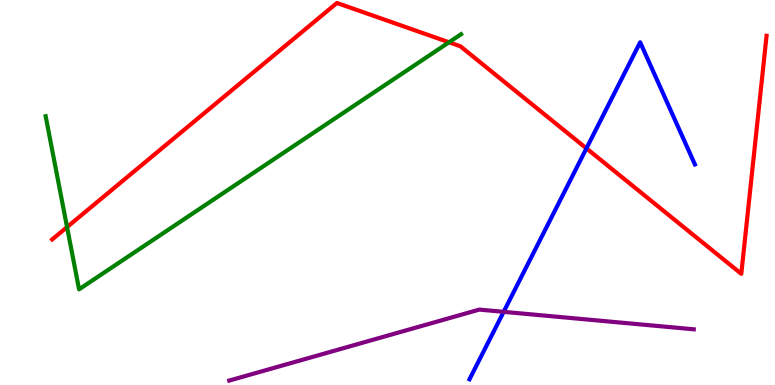[{'lines': ['blue', 'red'], 'intersections': [{'x': 7.57, 'y': 6.15}]}, {'lines': ['green', 'red'], 'intersections': [{'x': 0.865, 'y': 4.1}, {'x': 5.79, 'y': 8.9}]}, {'lines': ['purple', 'red'], 'intersections': []}, {'lines': ['blue', 'green'], 'intersections': []}, {'lines': ['blue', 'purple'], 'intersections': [{'x': 6.5, 'y': 1.9}]}, {'lines': ['green', 'purple'], 'intersections': []}]